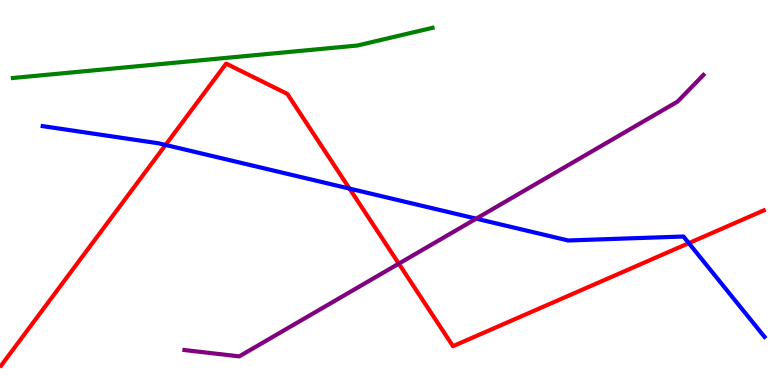[{'lines': ['blue', 'red'], 'intersections': [{'x': 2.14, 'y': 6.24}, {'x': 4.51, 'y': 5.1}, {'x': 8.89, 'y': 3.68}]}, {'lines': ['green', 'red'], 'intersections': []}, {'lines': ['purple', 'red'], 'intersections': [{'x': 5.15, 'y': 3.15}]}, {'lines': ['blue', 'green'], 'intersections': []}, {'lines': ['blue', 'purple'], 'intersections': [{'x': 6.14, 'y': 4.32}]}, {'lines': ['green', 'purple'], 'intersections': []}]